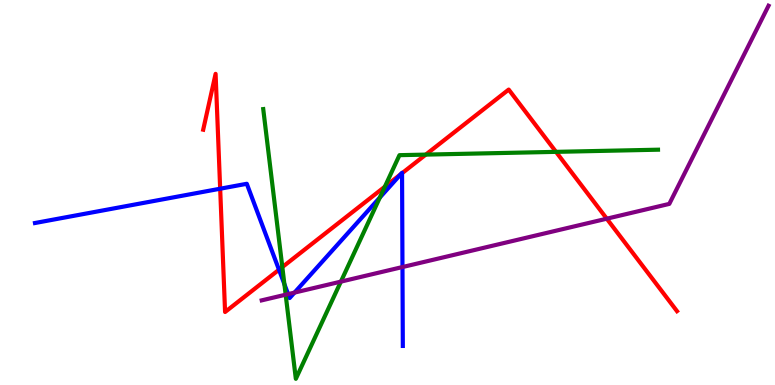[{'lines': ['blue', 'red'], 'intersections': [{'x': 2.84, 'y': 5.1}, {'x': 3.6, 'y': 2.99}, {'x': 5.17, 'y': 5.47}, {'x': 5.19, 'y': 5.5}]}, {'lines': ['green', 'red'], 'intersections': [{'x': 3.64, 'y': 3.06}, {'x': 4.97, 'y': 5.15}, {'x': 5.49, 'y': 5.98}, {'x': 7.17, 'y': 6.06}]}, {'lines': ['purple', 'red'], 'intersections': [{'x': 7.83, 'y': 4.32}]}, {'lines': ['blue', 'green'], 'intersections': [{'x': 3.67, 'y': 2.62}, {'x': 4.9, 'y': 4.87}]}, {'lines': ['blue', 'purple'], 'intersections': [{'x': 3.72, 'y': 2.36}, {'x': 3.8, 'y': 2.4}, {'x': 5.19, 'y': 3.06}]}, {'lines': ['green', 'purple'], 'intersections': [{'x': 3.69, 'y': 2.35}, {'x': 4.4, 'y': 2.69}]}]